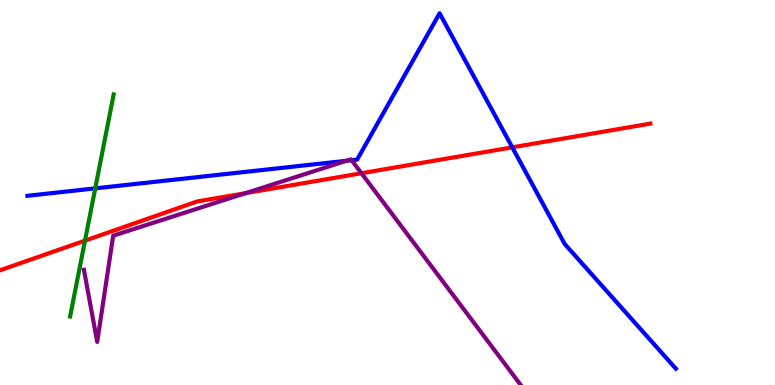[{'lines': ['blue', 'red'], 'intersections': [{'x': 6.61, 'y': 6.17}]}, {'lines': ['green', 'red'], 'intersections': [{'x': 1.1, 'y': 3.75}]}, {'lines': ['purple', 'red'], 'intersections': [{'x': 3.17, 'y': 4.98}, {'x': 4.66, 'y': 5.5}]}, {'lines': ['blue', 'green'], 'intersections': [{'x': 1.23, 'y': 5.11}]}, {'lines': ['blue', 'purple'], 'intersections': [{'x': 4.47, 'y': 5.82}, {'x': 4.54, 'y': 5.84}]}, {'lines': ['green', 'purple'], 'intersections': []}]